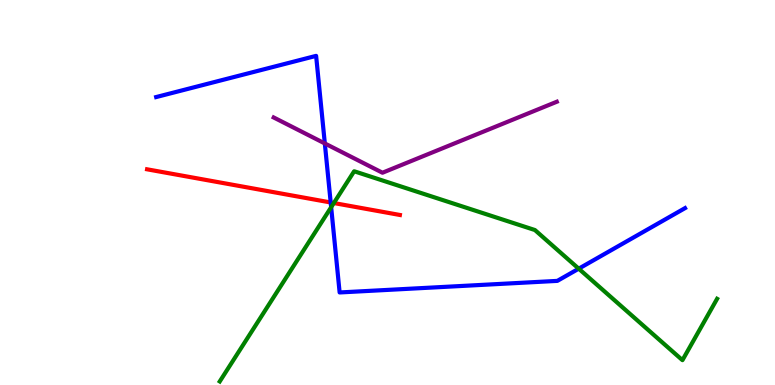[{'lines': ['blue', 'red'], 'intersections': [{'x': 4.27, 'y': 4.74}]}, {'lines': ['green', 'red'], 'intersections': [{'x': 4.31, 'y': 4.73}]}, {'lines': ['purple', 'red'], 'intersections': []}, {'lines': ['blue', 'green'], 'intersections': [{'x': 4.27, 'y': 4.62}, {'x': 7.47, 'y': 3.02}]}, {'lines': ['blue', 'purple'], 'intersections': [{'x': 4.19, 'y': 6.27}]}, {'lines': ['green', 'purple'], 'intersections': []}]